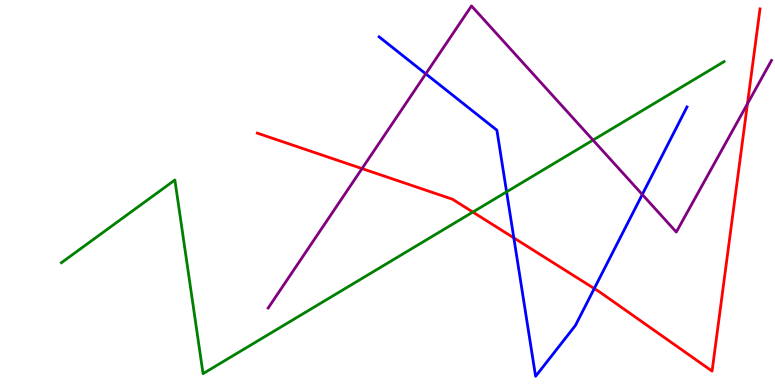[{'lines': ['blue', 'red'], 'intersections': [{'x': 6.63, 'y': 3.82}, {'x': 7.67, 'y': 2.5}]}, {'lines': ['green', 'red'], 'intersections': [{'x': 6.1, 'y': 4.49}]}, {'lines': ['purple', 'red'], 'intersections': [{'x': 4.67, 'y': 5.62}, {'x': 9.64, 'y': 7.3}]}, {'lines': ['blue', 'green'], 'intersections': [{'x': 6.54, 'y': 5.02}]}, {'lines': ['blue', 'purple'], 'intersections': [{'x': 5.49, 'y': 8.08}, {'x': 8.29, 'y': 4.95}]}, {'lines': ['green', 'purple'], 'intersections': [{'x': 7.65, 'y': 6.36}]}]